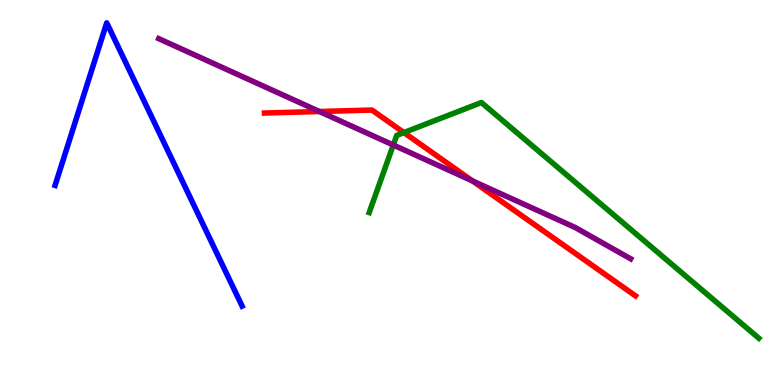[{'lines': ['blue', 'red'], 'intersections': []}, {'lines': ['green', 'red'], 'intersections': [{'x': 5.21, 'y': 6.56}]}, {'lines': ['purple', 'red'], 'intersections': [{'x': 4.12, 'y': 7.1}, {'x': 6.1, 'y': 5.3}]}, {'lines': ['blue', 'green'], 'intersections': []}, {'lines': ['blue', 'purple'], 'intersections': []}, {'lines': ['green', 'purple'], 'intersections': [{'x': 5.07, 'y': 6.23}]}]